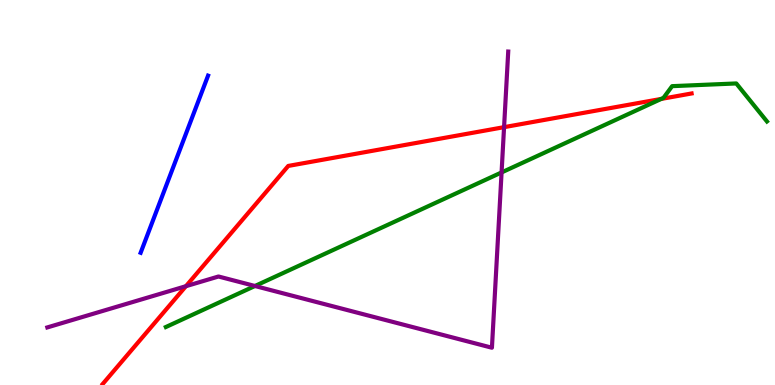[{'lines': ['blue', 'red'], 'intersections': []}, {'lines': ['green', 'red'], 'intersections': [{'x': 8.53, 'y': 7.43}]}, {'lines': ['purple', 'red'], 'intersections': [{'x': 2.4, 'y': 2.57}, {'x': 6.5, 'y': 6.7}]}, {'lines': ['blue', 'green'], 'intersections': []}, {'lines': ['blue', 'purple'], 'intersections': []}, {'lines': ['green', 'purple'], 'intersections': [{'x': 3.29, 'y': 2.57}, {'x': 6.47, 'y': 5.52}]}]